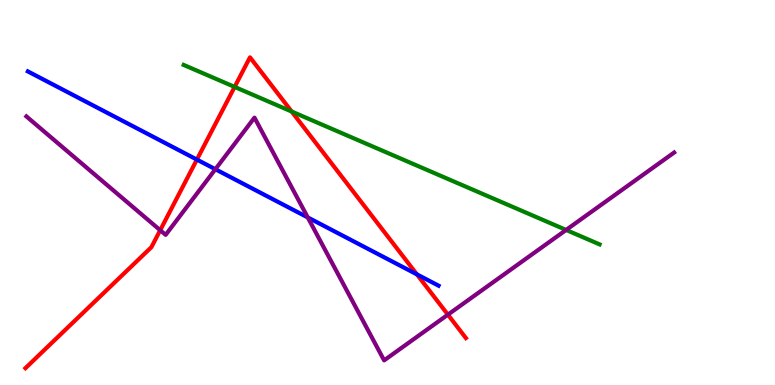[{'lines': ['blue', 'red'], 'intersections': [{'x': 2.54, 'y': 5.85}, {'x': 5.38, 'y': 2.87}]}, {'lines': ['green', 'red'], 'intersections': [{'x': 3.03, 'y': 7.74}, {'x': 3.76, 'y': 7.1}]}, {'lines': ['purple', 'red'], 'intersections': [{'x': 2.07, 'y': 4.02}, {'x': 5.78, 'y': 1.83}]}, {'lines': ['blue', 'green'], 'intersections': []}, {'lines': ['blue', 'purple'], 'intersections': [{'x': 2.78, 'y': 5.6}, {'x': 3.97, 'y': 4.35}]}, {'lines': ['green', 'purple'], 'intersections': [{'x': 7.3, 'y': 4.03}]}]